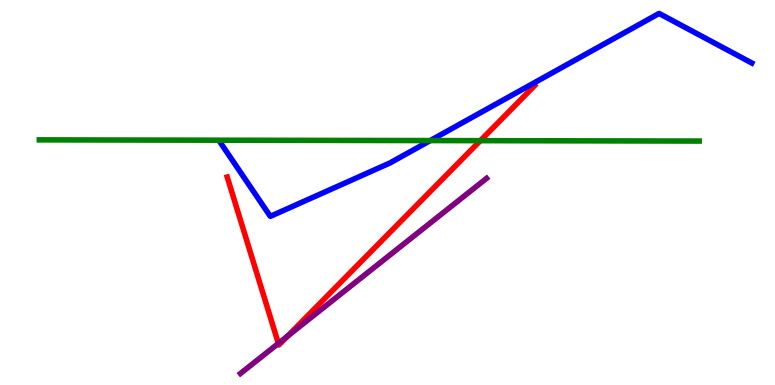[{'lines': ['blue', 'red'], 'intersections': []}, {'lines': ['green', 'red'], 'intersections': [{'x': 6.2, 'y': 6.35}]}, {'lines': ['purple', 'red'], 'intersections': [{'x': 3.59, 'y': 1.08}, {'x': 3.71, 'y': 1.27}]}, {'lines': ['blue', 'green'], 'intersections': [{'x': 5.55, 'y': 6.35}]}, {'lines': ['blue', 'purple'], 'intersections': []}, {'lines': ['green', 'purple'], 'intersections': []}]